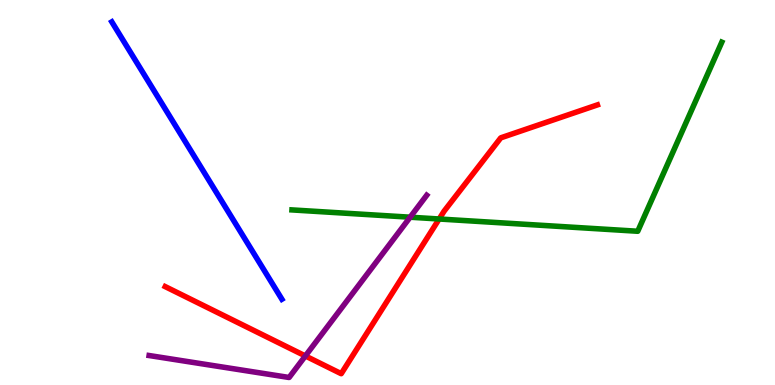[{'lines': ['blue', 'red'], 'intersections': []}, {'lines': ['green', 'red'], 'intersections': [{'x': 5.67, 'y': 4.31}]}, {'lines': ['purple', 'red'], 'intersections': [{'x': 3.94, 'y': 0.754}]}, {'lines': ['blue', 'green'], 'intersections': []}, {'lines': ['blue', 'purple'], 'intersections': []}, {'lines': ['green', 'purple'], 'intersections': [{'x': 5.29, 'y': 4.36}]}]